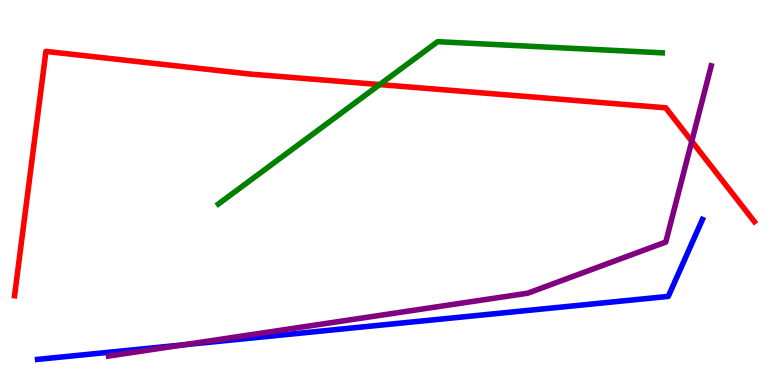[{'lines': ['blue', 'red'], 'intersections': []}, {'lines': ['green', 'red'], 'intersections': [{'x': 4.9, 'y': 7.8}]}, {'lines': ['purple', 'red'], 'intersections': [{'x': 8.93, 'y': 6.33}]}, {'lines': ['blue', 'green'], 'intersections': []}, {'lines': ['blue', 'purple'], 'intersections': [{'x': 2.37, 'y': 1.04}]}, {'lines': ['green', 'purple'], 'intersections': []}]